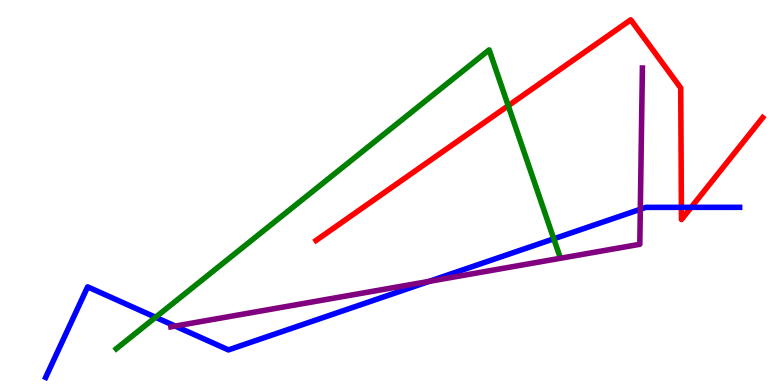[{'lines': ['blue', 'red'], 'intersections': [{'x': 8.79, 'y': 4.61}, {'x': 8.92, 'y': 4.61}]}, {'lines': ['green', 'red'], 'intersections': [{'x': 6.56, 'y': 7.25}]}, {'lines': ['purple', 'red'], 'intersections': []}, {'lines': ['blue', 'green'], 'intersections': [{'x': 2.01, 'y': 1.76}, {'x': 7.15, 'y': 3.8}]}, {'lines': ['blue', 'purple'], 'intersections': [{'x': 2.26, 'y': 1.53}, {'x': 5.54, 'y': 2.69}, {'x': 8.26, 'y': 4.56}]}, {'lines': ['green', 'purple'], 'intersections': []}]